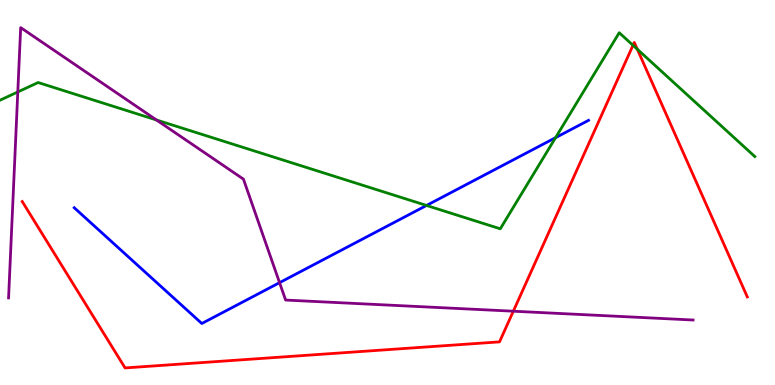[{'lines': ['blue', 'red'], 'intersections': []}, {'lines': ['green', 'red'], 'intersections': [{'x': 8.17, 'y': 8.82}, {'x': 8.22, 'y': 8.72}]}, {'lines': ['purple', 'red'], 'intersections': [{'x': 6.62, 'y': 1.92}]}, {'lines': ['blue', 'green'], 'intersections': [{'x': 5.5, 'y': 4.66}, {'x': 7.17, 'y': 6.42}]}, {'lines': ['blue', 'purple'], 'intersections': [{'x': 3.61, 'y': 2.66}]}, {'lines': ['green', 'purple'], 'intersections': [{'x': 0.23, 'y': 7.61}, {'x': 2.02, 'y': 6.88}]}]